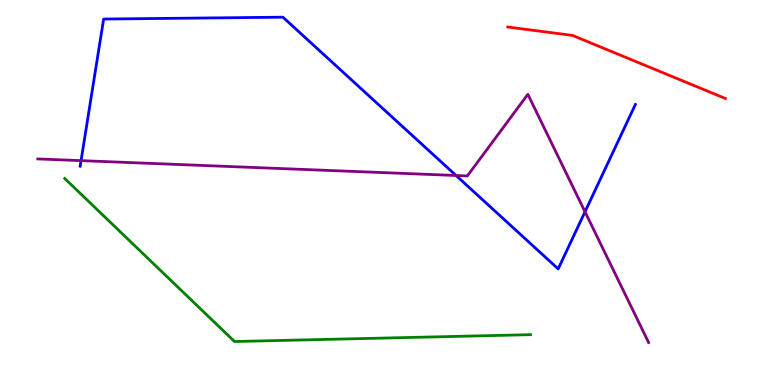[{'lines': ['blue', 'red'], 'intersections': []}, {'lines': ['green', 'red'], 'intersections': []}, {'lines': ['purple', 'red'], 'intersections': []}, {'lines': ['blue', 'green'], 'intersections': []}, {'lines': ['blue', 'purple'], 'intersections': [{'x': 1.05, 'y': 5.83}, {'x': 5.88, 'y': 5.44}, {'x': 7.55, 'y': 4.5}]}, {'lines': ['green', 'purple'], 'intersections': []}]